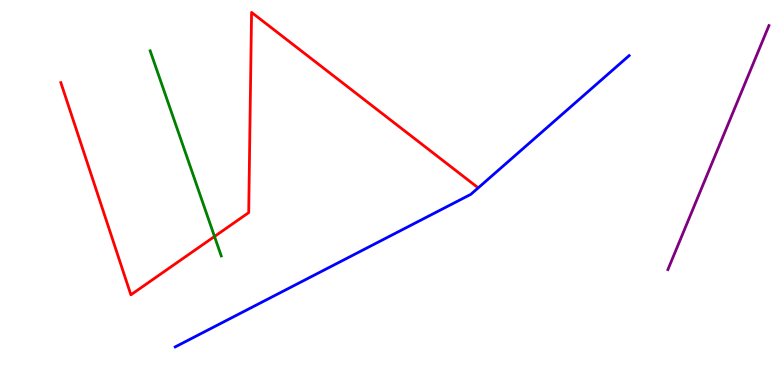[{'lines': ['blue', 'red'], 'intersections': []}, {'lines': ['green', 'red'], 'intersections': [{'x': 2.77, 'y': 3.86}]}, {'lines': ['purple', 'red'], 'intersections': []}, {'lines': ['blue', 'green'], 'intersections': []}, {'lines': ['blue', 'purple'], 'intersections': []}, {'lines': ['green', 'purple'], 'intersections': []}]